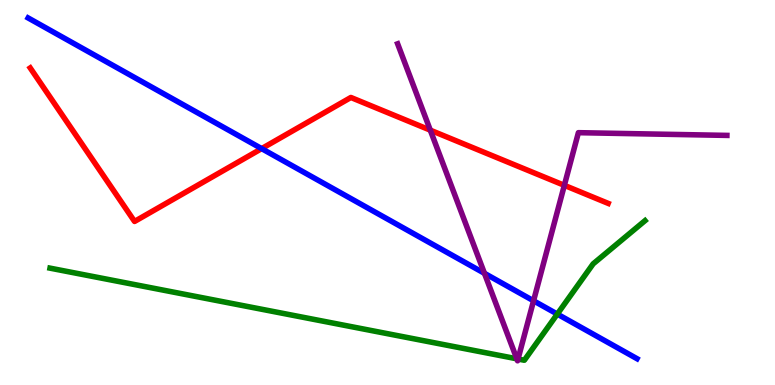[{'lines': ['blue', 'red'], 'intersections': [{'x': 3.38, 'y': 6.14}]}, {'lines': ['green', 'red'], 'intersections': []}, {'lines': ['purple', 'red'], 'intersections': [{'x': 5.55, 'y': 6.62}, {'x': 7.28, 'y': 5.19}]}, {'lines': ['blue', 'green'], 'intersections': [{'x': 7.19, 'y': 1.84}]}, {'lines': ['blue', 'purple'], 'intersections': [{'x': 6.25, 'y': 2.9}, {'x': 6.88, 'y': 2.19}]}, {'lines': ['green', 'purple'], 'intersections': [{'x': 6.67, 'y': 0.681}, {'x': 6.68, 'y': 0.675}]}]